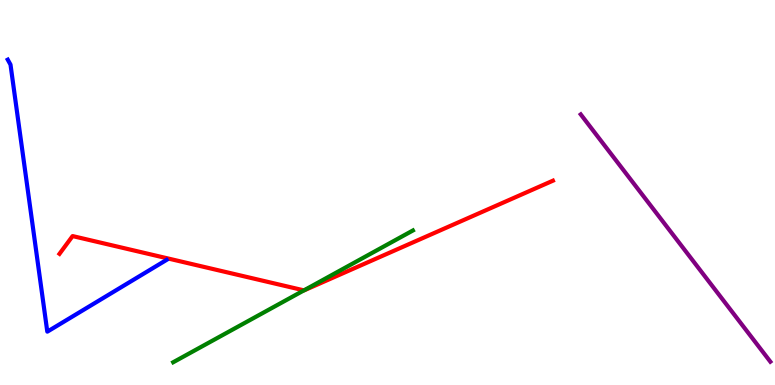[{'lines': ['blue', 'red'], 'intersections': []}, {'lines': ['green', 'red'], 'intersections': [{'x': 3.92, 'y': 2.46}]}, {'lines': ['purple', 'red'], 'intersections': []}, {'lines': ['blue', 'green'], 'intersections': []}, {'lines': ['blue', 'purple'], 'intersections': []}, {'lines': ['green', 'purple'], 'intersections': []}]